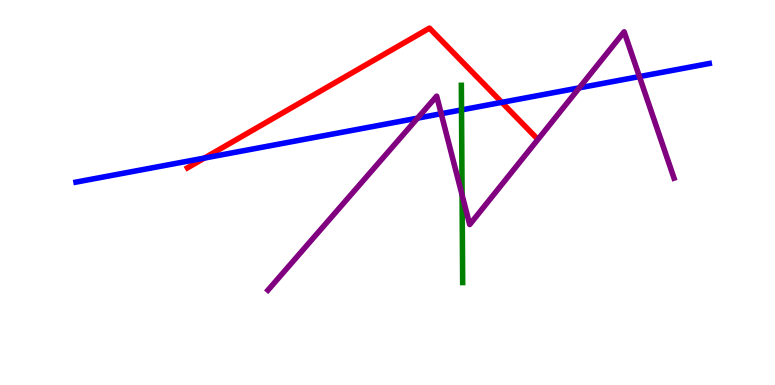[{'lines': ['blue', 'red'], 'intersections': [{'x': 2.64, 'y': 5.89}, {'x': 6.47, 'y': 7.34}]}, {'lines': ['green', 'red'], 'intersections': []}, {'lines': ['purple', 'red'], 'intersections': []}, {'lines': ['blue', 'green'], 'intersections': [{'x': 5.96, 'y': 7.15}]}, {'lines': ['blue', 'purple'], 'intersections': [{'x': 5.39, 'y': 6.93}, {'x': 5.69, 'y': 7.05}, {'x': 7.47, 'y': 7.72}, {'x': 8.25, 'y': 8.01}]}, {'lines': ['green', 'purple'], 'intersections': [{'x': 5.96, 'y': 4.94}]}]